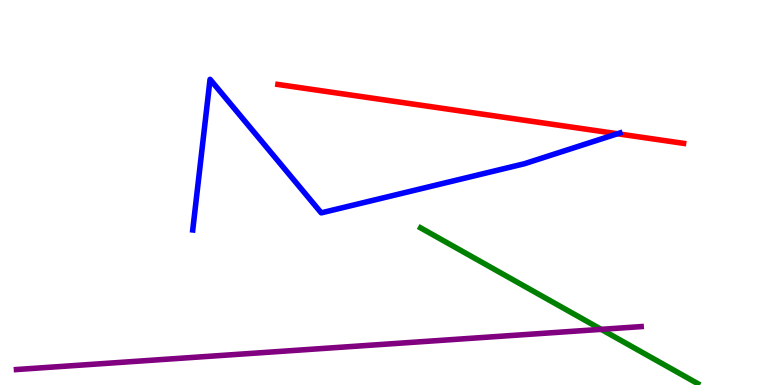[{'lines': ['blue', 'red'], 'intersections': [{'x': 7.97, 'y': 6.53}]}, {'lines': ['green', 'red'], 'intersections': []}, {'lines': ['purple', 'red'], 'intersections': []}, {'lines': ['blue', 'green'], 'intersections': []}, {'lines': ['blue', 'purple'], 'intersections': []}, {'lines': ['green', 'purple'], 'intersections': [{'x': 7.76, 'y': 1.45}]}]